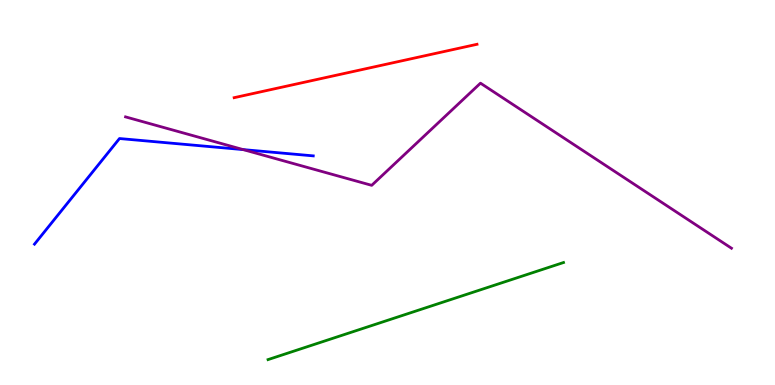[{'lines': ['blue', 'red'], 'intersections': []}, {'lines': ['green', 'red'], 'intersections': []}, {'lines': ['purple', 'red'], 'intersections': []}, {'lines': ['blue', 'green'], 'intersections': []}, {'lines': ['blue', 'purple'], 'intersections': [{'x': 3.14, 'y': 6.11}]}, {'lines': ['green', 'purple'], 'intersections': []}]